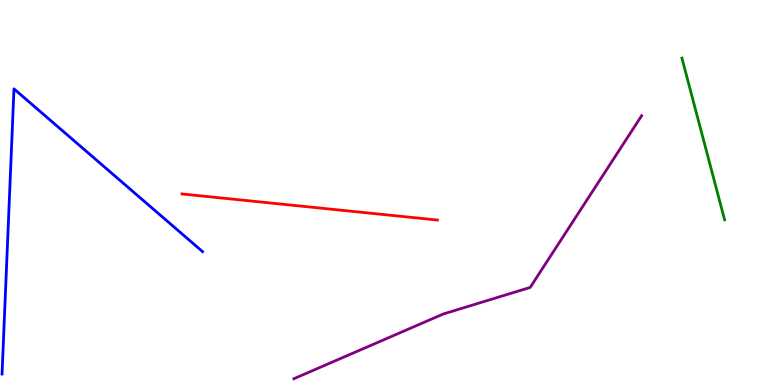[{'lines': ['blue', 'red'], 'intersections': []}, {'lines': ['green', 'red'], 'intersections': []}, {'lines': ['purple', 'red'], 'intersections': []}, {'lines': ['blue', 'green'], 'intersections': []}, {'lines': ['blue', 'purple'], 'intersections': []}, {'lines': ['green', 'purple'], 'intersections': []}]